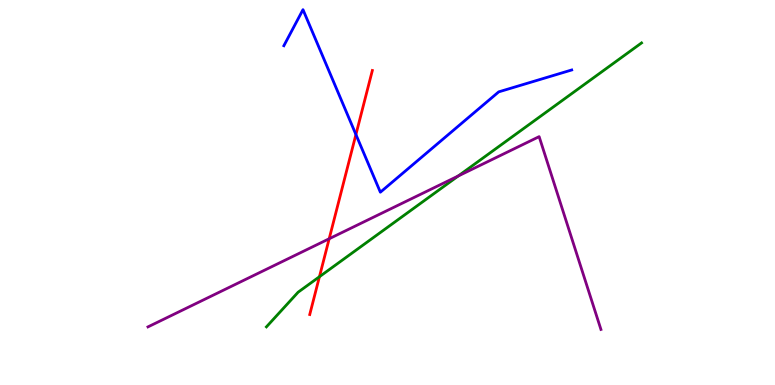[{'lines': ['blue', 'red'], 'intersections': [{'x': 4.59, 'y': 6.51}]}, {'lines': ['green', 'red'], 'intersections': [{'x': 4.12, 'y': 2.81}]}, {'lines': ['purple', 'red'], 'intersections': [{'x': 4.25, 'y': 3.8}]}, {'lines': ['blue', 'green'], 'intersections': []}, {'lines': ['blue', 'purple'], 'intersections': []}, {'lines': ['green', 'purple'], 'intersections': [{'x': 5.91, 'y': 5.43}]}]